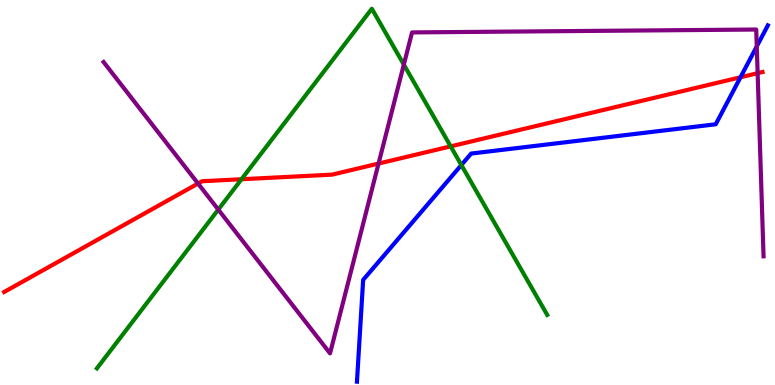[{'lines': ['blue', 'red'], 'intersections': [{'x': 9.55, 'y': 7.99}]}, {'lines': ['green', 'red'], 'intersections': [{'x': 3.12, 'y': 5.34}, {'x': 5.82, 'y': 6.2}]}, {'lines': ['purple', 'red'], 'intersections': [{'x': 2.56, 'y': 5.23}, {'x': 4.88, 'y': 5.75}, {'x': 9.78, 'y': 8.1}]}, {'lines': ['blue', 'green'], 'intersections': [{'x': 5.95, 'y': 5.71}]}, {'lines': ['blue', 'purple'], 'intersections': [{'x': 9.76, 'y': 8.79}]}, {'lines': ['green', 'purple'], 'intersections': [{'x': 2.82, 'y': 4.56}, {'x': 5.21, 'y': 8.32}]}]